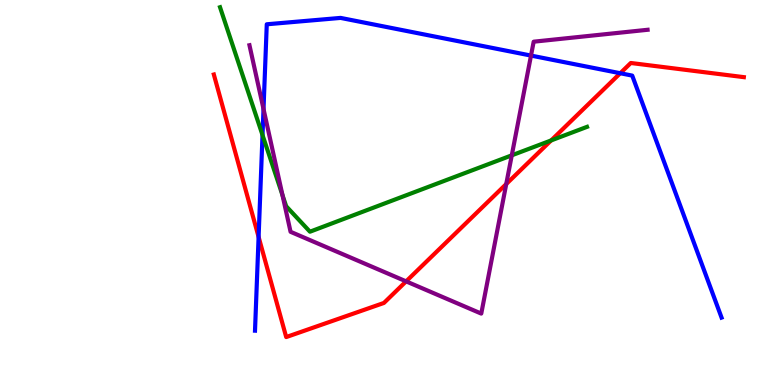[{'lines': ['blue', 'red'], 'intersections': [{'x': 3.34, 'y': 3.85}, {'x': 8.0, 'y': 8.1}]}, {'lines': ['green', 'red'], 'intersections': [{'x': 7.11, 'y': 6.35}]}, {'lines': ['purple', 'red'], 'intersections': [{'x': 5.24, 'y': 2.69}, {'x': 6.53, 'y': 5.22}]}, {'lines': ['blue', 'green'], 'intersections': [{'x': 3.39, 'y': 6.49}]}, {'lines': ['blue', 'purple'], 'intersections': [{'x': 3.4, 'y': 7.17}, {'x': 6.85, 'y': 8.56}]}, {'lines': ['green', 'purple'], 'intersections': [{'x': 3.65, 'y': 4.93}, {'x': 6.6, 'y': 5.97}]}]